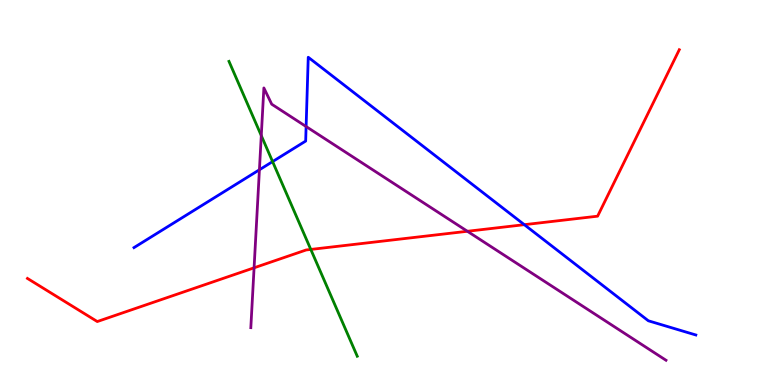[{'lines': ['blue', 'red'], 'intersections': [{'x': 6.77, 'y': 4.16}]}, {'lines': ['green', 'red'], 'intersections': [{'x': 4.01, 'y': 3.52}]}, {'lines': ['purple', 'red'], 'intersections': [{'x': 3.28, 'y': 3.04}, {'x': 6.03, 'y': 3.99}]}, {'lines': ['blue', 'green'], 'intersections': [{'x': 3.52, 'y': 5.8}]}, {'lines': ['blue', 'purple'], 'intersections': [{'x': 3.35, 'y': 5.59}, {'x': 3.95, 'y': 6.71}]}, {'lines': ['green', 'purple'], 'intersections': [{'x': 3.37, 'y': 6.48}]}]